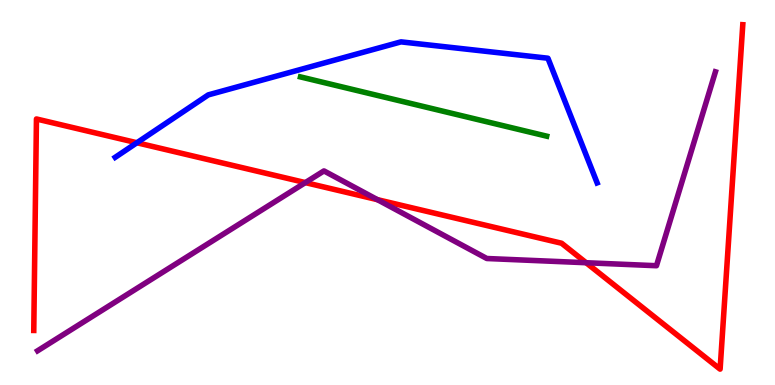[{'lines': ['blue', 'red'], 'intersections': [{'x': 1.77, 'y': 6.29}]}, {'lines': ['green', 'red'], 'intersections': []}, {'lines': ['purple', 'red'], 'intersections': [{'x': 3.94, 'y': 5.26}, {'x': 4.87, 'y': 4.81}, {'x': 7.56, 'y': 3.18}]}, {'lines': ['blue', 'green'], 'intersections': []}, {'lines': ['blue', 'purple'], 'intersections': []}, {'lines': ['green', 'purple'], 'intersections': []}]